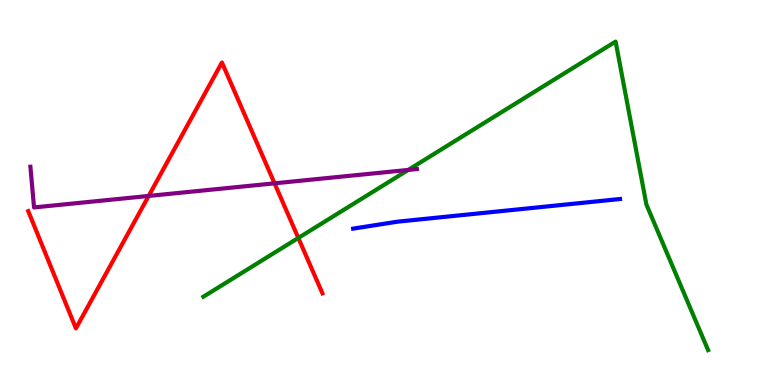[{'lines': ['blue', 'red'], 'intersections': []}, {'lines': ['green', 'red'], 'intersections': [{'x': 3.85, 'y': 3.82}]}, {'lines': ['purple', 'red'], 'intersections': [{'x': 1.92, 'y': 4.91}, {'x': 3.54, 'y': 5.24}]}, {'lines': ['blue', 'green'], 'intersections': []}, {'lines': ['blue', 'purple'], 'intersections': []}, {'lines': ['green', 'purple'], 'intersections': [{'x': 5.27, 'y': 5.59}]}]